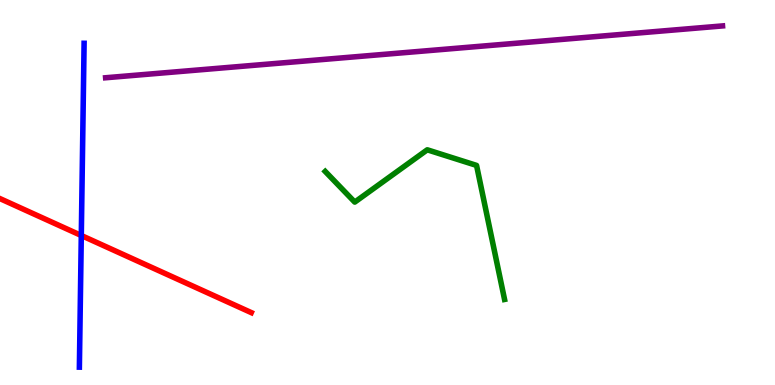[{'lines': ['blue', 'red'], 'intersections': [{'x': 1.05, 'y': 3.88}]}, {'lines': ['green', 'red'], 'intersections': []}, {'lines': ['purple', 'red'], 'intersections': []}, {'lines': ['blue', 'green'], 'intersections': []}, {'lines': ['blue', 'purple'], 'intersections': []}, {'lines': ['green', 'purple'], 'intersections': []}]